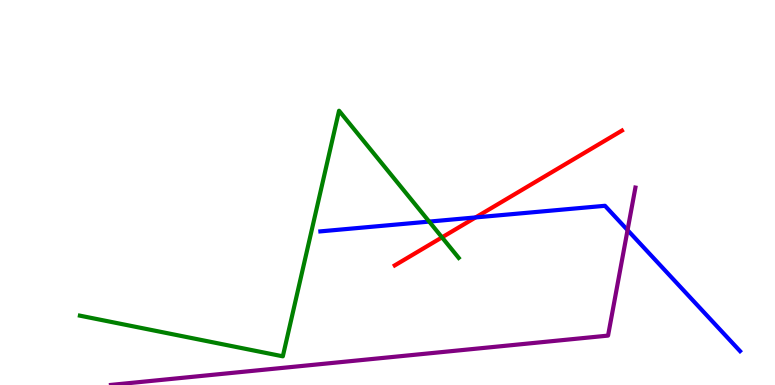[{'lines': ['blue', 'red'], 'intersections': [{'x': 6.14, 'y': 4.35}]}, {'lines': ['green', 'red'], 'intersections': [{'x': 5.7, 'y': 3.83}]}, {'lines': ['purple', 'red'], 'intersections': []}, {'lines': ['blue', 'green'], 'intersections': [{'x': 5.54, 'y': 4.24}]}, {'lines': ['blue', 'purple'], 'intersections': [{'x': 8.1, 'y': 4.02}]}, {'lines': ['green', 'purple'], 'intersections': []}]